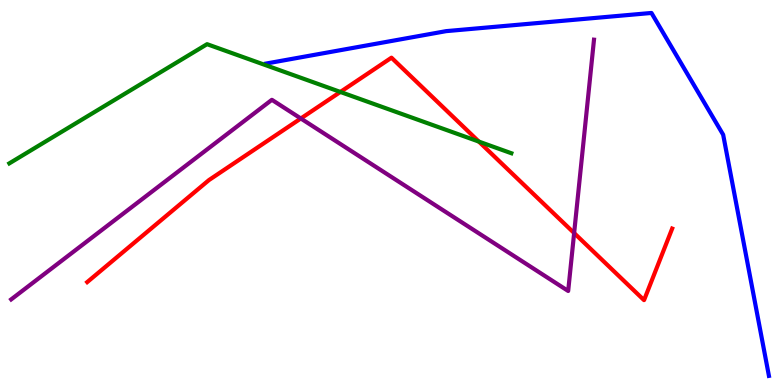[{'lines': ['blue', 'red'], 'intersections': []}, {'lines': ['green', 'red'], 'intersections': [{'x': 4.39, 'y': 7.61}, {'x': 6.18, 'y': 6.32}]}, {'lines': ['purple', 'red'], 'intersections': [{'x': 3.88, 'y': 6.92}, {'x': 7.41, 'y': 3.95}]}, {'lines': ['blue', 'green'], 'intersections': []}, {'lines': ['blue', 'purple'], 'intersections': []}, {'lines': ['green', 'purple'], 'intersections': []}]